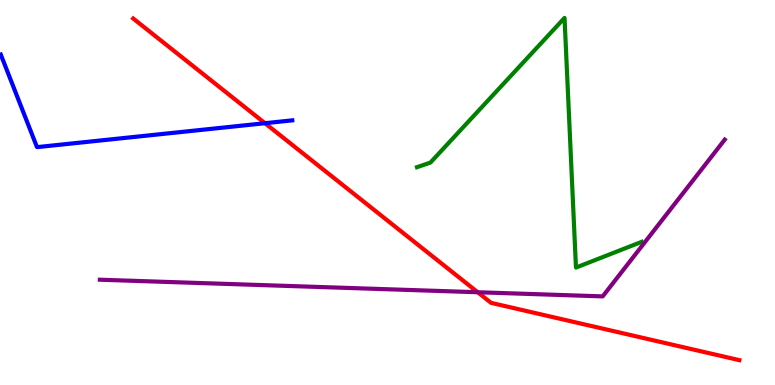[{'lines': ['blue', 'red'], 'intersections': [{'x': 3.42, 'y': 6.8}]}, {'lines': ['green', 'red'], 'intersections': []}, {'lines': ['purple', 'red'], 'intersections': [{'x': 6.16, 'y': 2.41}]}, {'lines': ['blue', 'green'], 'intersections': []}, {'lines': ['blue', 'purple'], 'intersections': []}, {'lines': ['green', 'purple'], 'intersections': []}]